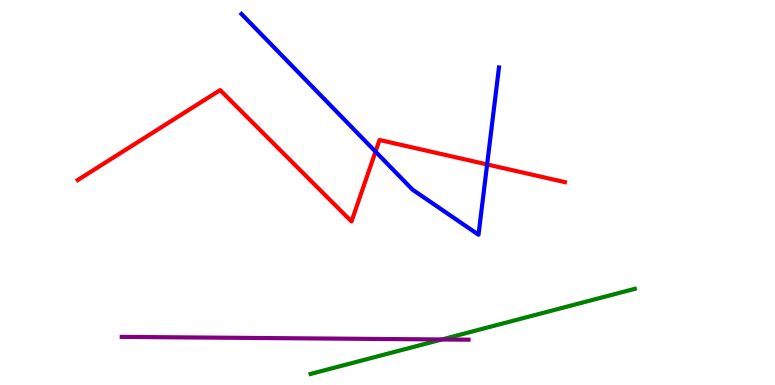[{'lines': ['blue', 'red'], 'intersections': [{'x': 4.85, 'y': 6.06}, {'x': 6.29, 'y': 5.73}]}, {'lines': ['green', 'red'], 'intersections': []}, {'lines': ['purple', 'red'], 'intersections': []}, {'lines': ['blue', 'green'], 'intersections': []}, {'lines': ['blue', 'purple'], 'intersections': []}, {'lines': ['green', 'purple'], 'intersections': [{'x': 5.7, 'y': 1.18}]}]